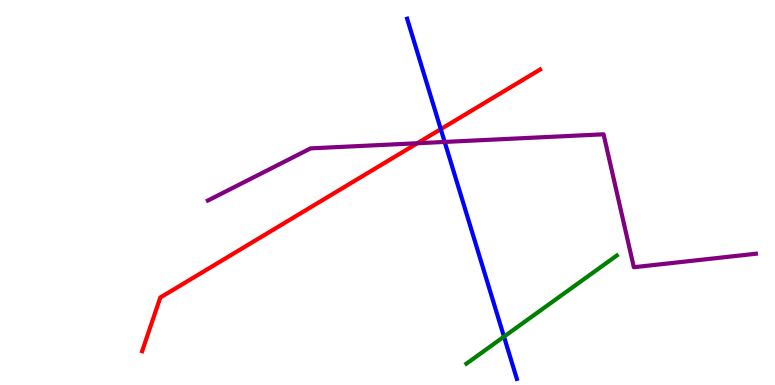[{'lines': ['blue', 'red'], 'intersections': [{'x': 5.69, 'y': 6.65}]}, {'lines': ['green', 'red'], 'intersections': []}, {'lines': ['purple', 'red'], 'intersections': [{'x': 5.38, 'y': 6.28}]}, {'lines': ['blue', 'green'], 'intersections': [{'x': 6.5, 'y': 1.26}]}, {'lines': ['blue', 'purple'], 'intersections': [{'x': 5.74, 'y': 6.31}]}, {'lines': ['green', 'purple'], 'intersections': []}]